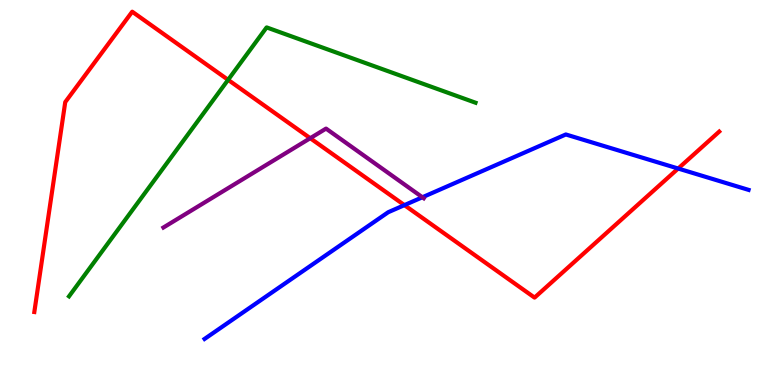[{'lines': ['blue', 'red'], 'intersections': [{'x': 5.22, 'y': 4.67}, {'x': 8.75, 'y': 5.62}]}, {'lines': ['green', 'red'], 'intersections': [{'x': 2.94, 'y': 7.93}]}, {'lines': ['purple', 'red'], 'intersections': [{'x': 4.0, 'y': 6.41}]}, {'lines': ['blue', 'green'], 'intersections': []}, {'lines': ['blue', 'purple'], 'intersections': [{'x': 5.45, 'y': 4.88}]}, {'lines': ['green', 'purple'], 'intersections': []}]